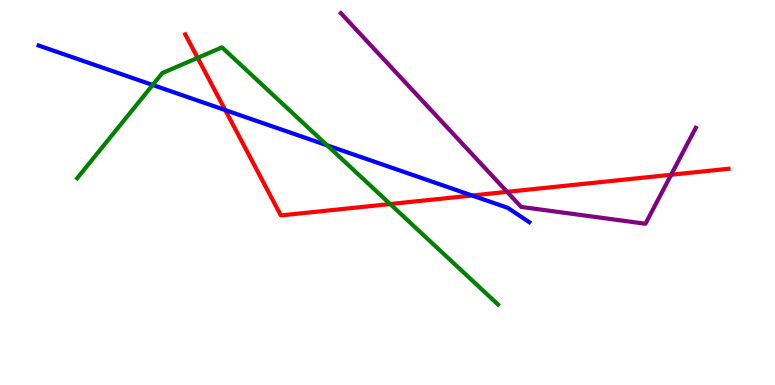[{'lines': ['blue', 'red'], 'intersections': [{'x': 2.91, 'y': 7.14}, {'x': 6.09, 'y': 4.92}]}, {'lines': ['green', 'red'], 'intersections': [{'x': 2.55, 'y': 8.5}, {'x': 5.03, 'y': 4.7}]}, {'lines': ['purple', 'red'], 'intersections': [{'x': 6.54, 'y': 5.02}, {'x': 8.66, 'y': 5.46}]}, {'lines': ['blue', 'green'], 'intersections': [{'x': 1.97, 'y': 7.79}, {'x': 4.22, 'y': 6.22}]}, {'lines': ['blue', 'purple'], 'intersections': []}, {'lines': ['green', 'purple'], 'intersections': []}]